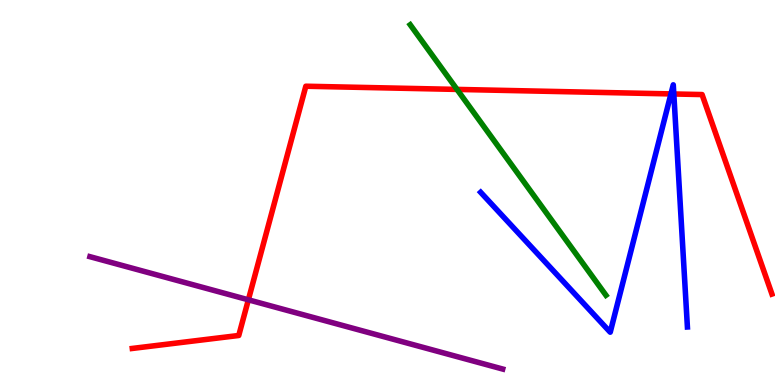[{'lines': ['blue', 'red'], 'intersections': [{'x': 8.66, 'y': 7.56}, {'x': 8.69, 'y': 7.56}]}, {'lines': ['green', 'red'], 'intersections': [{'x': 5.9, 'y': 7.68}]}, {'lines': ['purple', 'red'], 'intersections': [{'x': 3.2, 'y': 2.21}]}, {'lines': ['blue', 'green'], 'intersections': []}, {'lines': ['blue', 'purple'], 'intersections': []}, {'lines': ['green', 'purple'], 'intersections': []}]